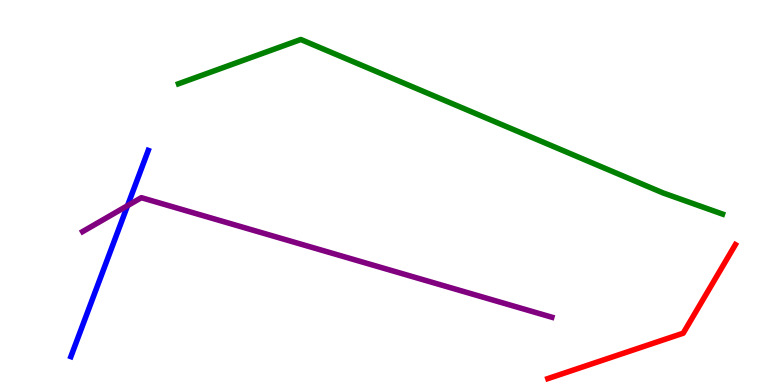[{'lines': ['blue', 'red'], 'intersections': []}, {'lines': ['green', 'red'], 'intersections': []}, {'lines': ['purple', 'red'], 'intersections': []}, {'lines': ['blue', 'green'], 'intersections': []}, {'lines': ['blue', 'purple'], 'intersections': [{'x': 1.65, 'y': 4.66}]}, {'lines': ['green', 'purple'], 'intersections': []}]